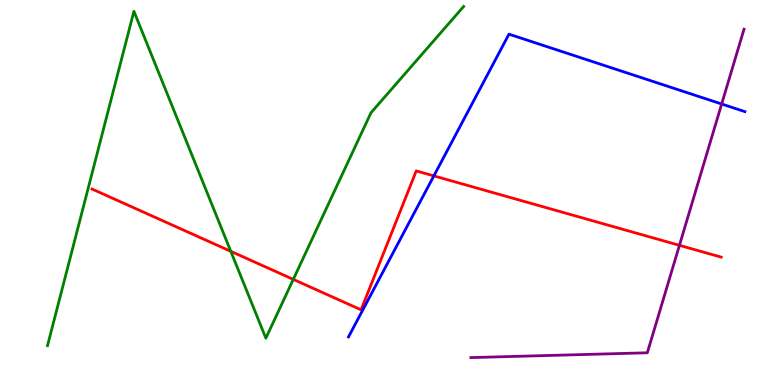[{'lines': ['blue', 'red'], 'intersections': [{'x': 5.6, 'y': 5.43}]}, {'lines': ['green', 'red'], 'intersections': [{'x': 2.98, 'y': 3.47}, {'x': 3.78, 'y': 2.74}]}, {'lines': ['purple', 'red'], 'intersections': [{'x': 8.77, 'y': 3.63}]}, {'lines': ['blue', 'green'], 'intersections': []}, {'lines': ['blue', 'purple'], 'intersections': [{'x': 9.31, 'y': 7.3}]}, {'lines': ['green', 'purple'], 'intersections': []}]